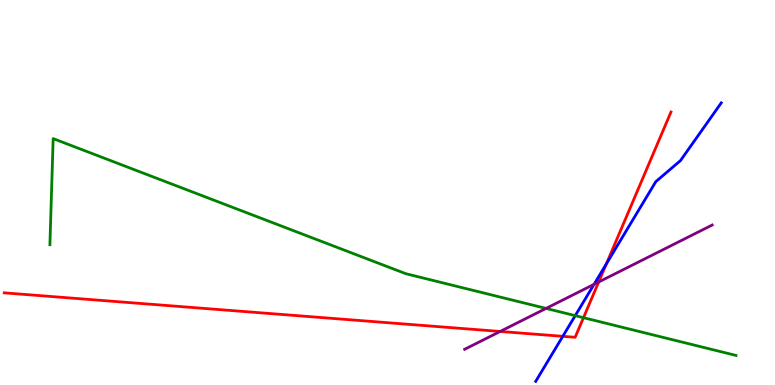[{'lines': ['blue', 'red'], 'intersections': [{'x': 7.26, 'y': 1.26}, {'x': 7.82, 'y': 3.15}]}, {'lines': ['green', 'red'], 'intersections': [{'x': 7.53, 'y': 1.75}]}, {'lines': ['purple', 'red'], 'intersections': [{'x': 6.45, 'y': 1.39}, {'x': 7.72, 'y': 2.67}]}, {'lines': ['blue', 'green'], 'intersections': [{'x': 7.42, 'y': 1.8}]}, {'lines': ['blue', 'purple'], 'intersections': [{'x': 7.67, 'y': 2.61}]}, {'lines': ['green', 'purple'], 'intersections': [{'x': 7.05, 'y': 1.99}]}]